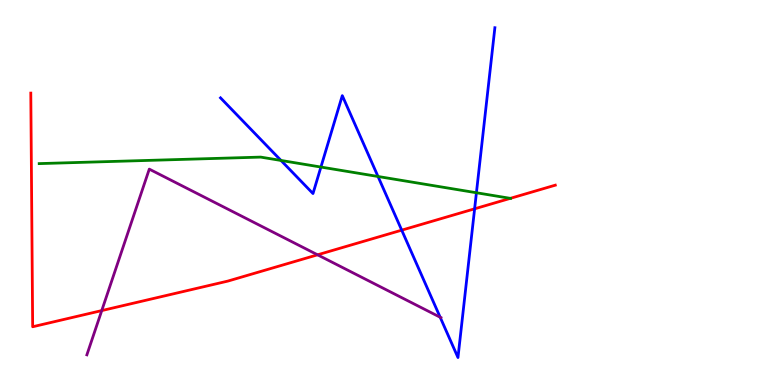[{'lines': ['blue', 'red'], 'intersections': [{'x': 5.18, 'y': 4.02}, {'x': 6.12, 'y': 4.58}]}, {'lines': ['green', 'red'], 'intersections': [{'x': 6.58, 'y': 4.85}]}, {'lines': ['purple', 'red'], 'intersections': [{'x': 1.31, 'y': 1.93}, {'x': 4.1, 'y': 3.38}]}, {'lines': ['blue', 'green'], 'intersections': [{'x': 3.63, 'y': 5.83}, {'x': 4.14, 'y': 5.66}, {'x': 4.88, 'y': 5.42}, {'x': 6.15, 'y': 4.99}]}, {'lines': ['blue', 'purple'], 'intersections': [{'x': 5.68, 'y': 1.76}]}, {'lines': ['green', 'purple'], 'intersections': []}]